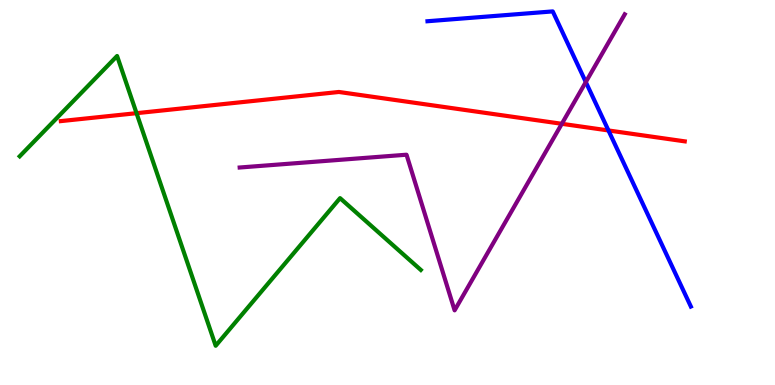[{'lines': ['blue', 'red'], 'intersections': [{'x': 7.85, 'y': 6.61}]}, {'lines': ['green', 'red'], 'intersections': [{'x': 1.76, 'y': 7.06}]}, {'lines': ['purple', 'red'], 'intersections': [{'x': 7.25, 'y': 6.78}]}, {'lines': ['blue', 'green'], 'intersections': []}, {'lines': ['blue', 'purple'], 'intersections': [{'x': 7.56, 'y': 7.87}]}, {'lines': ['green', 'purple'], 'intersections': []}]